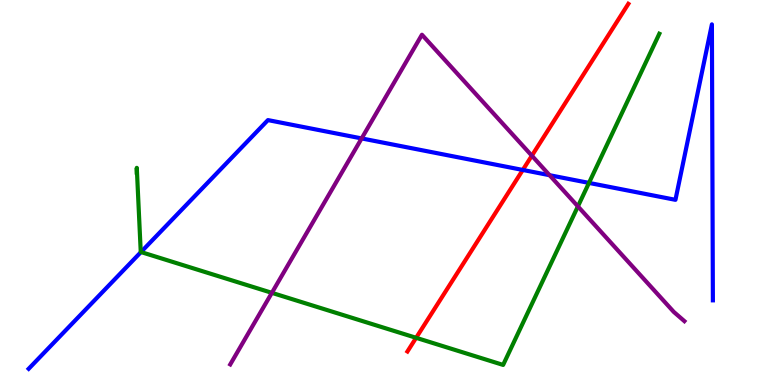[{'lines': ['blue', 'red'], 'intersections': [{'x': 6.75, 'y': 5.59}]}, {'lines': ['green', 'red'], 'intersections': [{'x': 5.37, 'y': 1.23}]}, {'lines': ['purple', 'red'], 'intersections': [{'x': 6.86, 'y': 5.96}]}, {'lines': ['blue', 'green'], 'intersections': [{'x': 1.82, 'y': 3.45}, {'x': 7.6, 'y': 5.25}]}, {'lines': ['blue', 'purple'], 'intersections': [{'x': 4.67, 'y': 6.4}, {'x': 7.09, 'y': 5.45}]}, {'lines': ['green', 'purple'], 'intersections': [{'x': 3.51, 'y': 2.39}, {'x': 7.46, 'y': 4.64}]}]